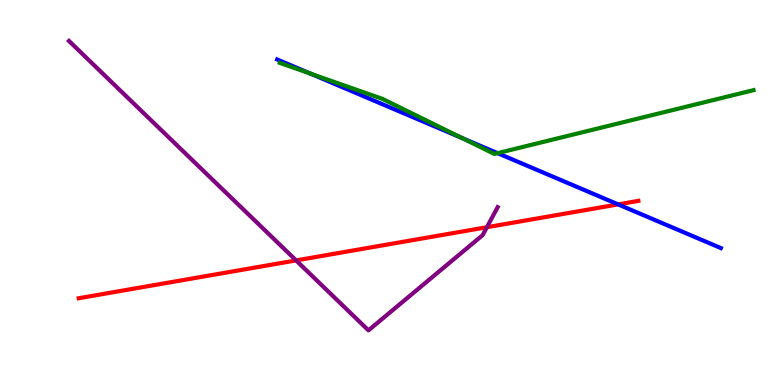[{'lines': ['blue', 'red'], 'intersections': [{'x': 7.98, 'y': 4.69}]}, {'lines': ['green', 'red'], 'intersections': []}, {'lines': ['purple', 'red'], 'intersections': [{'x': 3.82, 'y': 3.24}, {'x': 6.28, 'y': 4.1}]}, {'lines': ['blue', 'green'], 'intersections': [{'x': 4.01, 'y': 8.09}, {'x': 5.96, 'y': 6.41}, {'x': 6.42, 'y': 6.02}]}, {'lines': ['blue', 'purple'], 'intersections': []}, {'lines': ['green', 'purple'], 'intersections': []}]